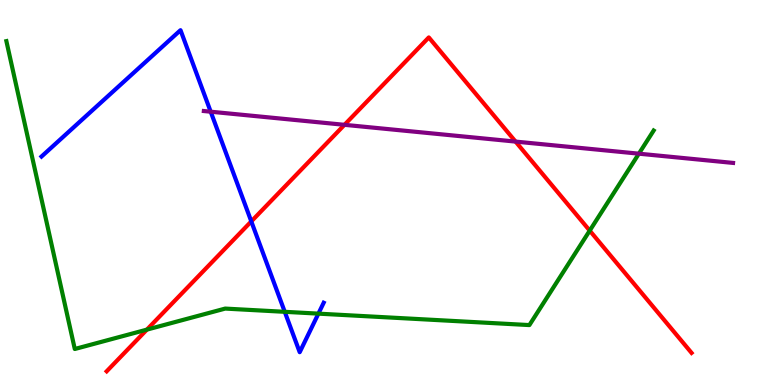[{'lines': ['blue', 'red'], 'intersections': [{'x': 3.24, 'y': 4.25}]}, {'lines': ['green', 'red'], 'intersections': [{'x': 1.9, 'y': 1.44}, {'x': 7.61, 'y': 4.01}]}, {'lines': ['purple', 'red'], 'intersections': [{'x': 4.44, 'y': 6.76}, {'x': 6.65, 'y': 6.32}]}, {'lines': ['blue', 'green'], 'intersections': [{'x': 3.67, 'y': 1.9}, {'x': 4.11, 'y': 1.85}]}, {'lines': ['blue', 'purple'], 'intersections': [{'x': 2.72, 'y': 7.1}]}, {'lines': ['green', 'purple'], 'intersections': [{'x': 8.24, 'y': 6.01}]}]